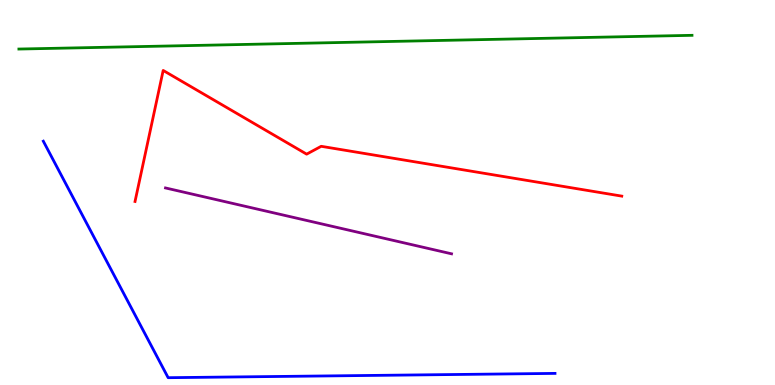[{'lines': ['blue', 'red'], 'intersections': []}, {'lines': ['green', 'red'], 'intersections': []}, {'lines': ['purple', 'red'], 'intersections': []}, {'lines': ['blue', 'green'], 'intersections': []}, {'lines': ['blue', 'purple'], 'intersections': []}, {'lines': ['green', 'purple'], 'intersections': []}]